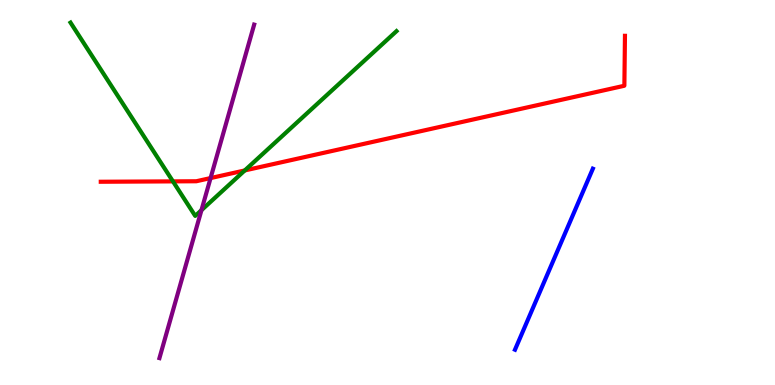[{'lines': ['blue', 'red'], 'intersections': []}, {'lines': ['green', 'red'], 'intersections': [{'x': 2.23, 'y': 5.29}, {'x': 3.16, 'y': 5.57}]}, {'lines': ['purple', 'red'], 'intersections': [{'x': 2.72, 'y': 5.37}]}, {'lines': ['blue', 'green'], 'intersections': []}, {'lines': ['blue', 'purple'], 'intersections': []}, {'lines': ['green', 'purple'], 'intersections': [{'x': 2.6, 'y': 4.54}]}]